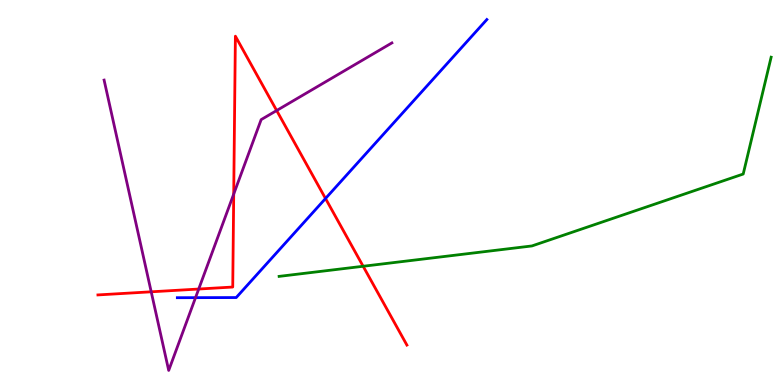[{'lines': ['blue', 'red'], 'intersections': [{'x': 4.2, 'y': 4.84}]}, {'lines': ['green', 'red'], 'intersections': [{'x': 4.69, 'y': 3.08}]}, {'lines': ['purple', 'red'], 'intersections': [{'x': 1.95, 'y': 2.42}, {'x': 2.56, 'y': 2.49}, {'x': 3.02, 'y': 4.96}, {'x': 3.57, 'y': 7.13}]}, {'lines': ['blue', 'green'], 'intersections': []}, {'lines': ['blue', 'purple'], 'intersections': [{'x': 2.52, 'y': 2.27}]}, {'lines': ['green', 'purple'], 'intersections': []}]